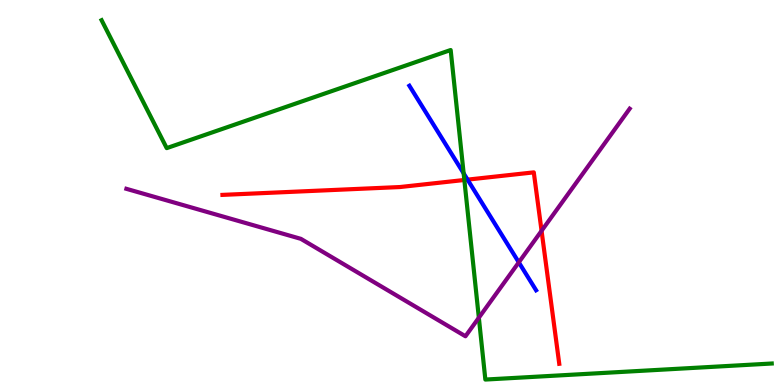[{'lines': ['blue', 'red'], 'intersections': [{'x': 6.03, 'y': 5.33}]}, {'lines': ['green', 'red'], 'intersections': [{'x': 5.99, 'y': 5.33}]}, {'lines': ['purple', 'red'], 'intersections': [{'x': 6.99, 'y': 4.0}]}, {'lines': ['blue', 'green'], 'intersections': [{'x': 5.98, 'y': 5.5}]}, {'lines': ['blue', 'purple'], 'intersections': [{'x': 6.69, 'y': 3.19}]}, {'lines': ['green', 'purple'], 'intersections': [{'x': 6.18, 'y': 1.75}]}]